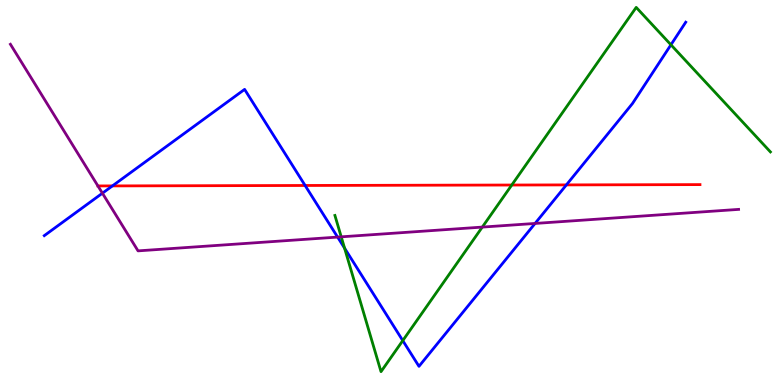[{'lines': ['blue', 'red'], 'intersections': [{'x': 1.45, 'y': 5.17}, {'x': 3.94, 'y': 5.18}, {'x': 7.31, 'y': 5.2}]}, {'lines': ['green', 'red'], 'intersections': [{'x': 6.6, 'y': 5.19}]}, {'lines': ['purple', 'red'], 'intersections': []}, {'lines': ['blue', 'green'], 'intersections': [{'x': 4.45, 'y': 3.55}, {'x': 5.2, 'y': 1.15}, {'x': 8.66, 'y': 8.84}]}, {'lines': ['blue', 'purple'], 'intersections': [{'x': 1.32, 'y': 4.98}, {'x': 4.36, 'y': 3.84}, {'x': 6.9, 'y': 4.2}]}, {'lines': ['green', 'purple'], 'intersections': [{'x': 4.4, 'y': 3.85}, {'x': 6.22, 'y': 4.1}]}]